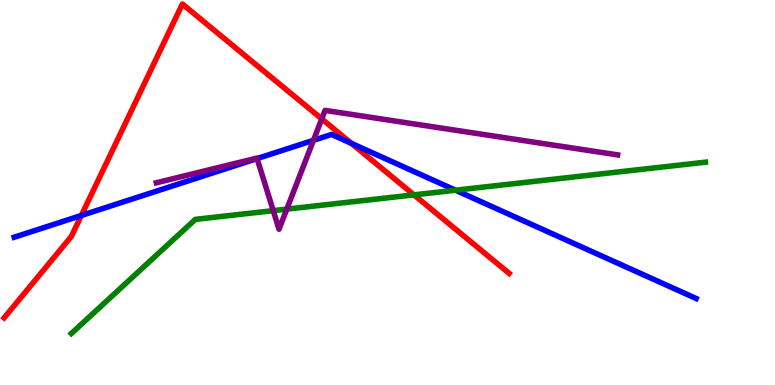[{'lines': ['blue', 'red'], 'intersections': [{'x': 1.05, 'y': 4.4}, {'x': 4.54, 'y': 6.27}]}, {'lines': ['green', 'red'], 'intersections': [{'x': 5.34, 'y': 4.94}]}, {'lines': ['purple', 'red'], 'intersections': [{'x': 4.15, 'y': 6.91}]}, {'lines': ['blue', 'green'], 'intersections': [{'x': 5.88, 'y': 5.06}]}, {'lines': ['blue', 'purple'], 'intersections': [{'x': 3.32, 'y': 5.88}, {'x': 4.04, 'y': 6.36}]}, {'lines': ['green', 'purple'], 'intersections': [{'x': 3.53, 'y': 4.53}, {'x': 3.7, 'y': 4.57}]}]